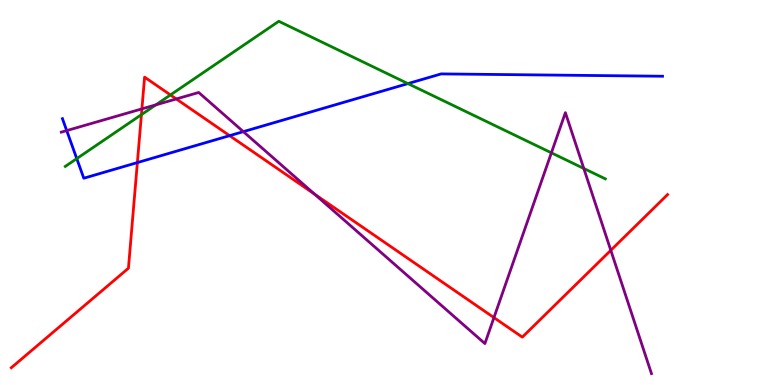[{'lines': ['blue', 'red'], 'intersections': [{'x': 1.77, 'y': 5.78}, {'x': 2.96, 'y': 6.48}]}, {'lines': ['green', 'red'], 'intersections': [{'x': 1.82, 'y': 7.02}, {'x': 2.2, 'y': 7.53}]}, {'lines': ['purple', 'red'], 'intersections': [{'x': 1.83, 'y': 7.17}, {'x': 2.27, 'y': 7.43}, {'x': 4.06, 'y': 4.96}, {'x': 6.37, 'y': 1.75}, {'x': 7.88, 'y': 3.5}]}, {'lines': ['blue', 'green'], 'intersections': [{'x': 0.99, 'y': 5.88}, {'x': 5.26, 'y': 7.83}]}, {'lines': ['blue', 'purple'], 'intersections': [{'x': 0.861, 'y': 6.61}, {'x': 3.14, 'y': 6.58}]}, {'lines': ['green', 'purple'], 'intersections': [{'x': 2.01, 'y': 7.28}, {'x': 7.11, 'y': 6.03}, {'x': 7.53, 'y': 5.62}]}]